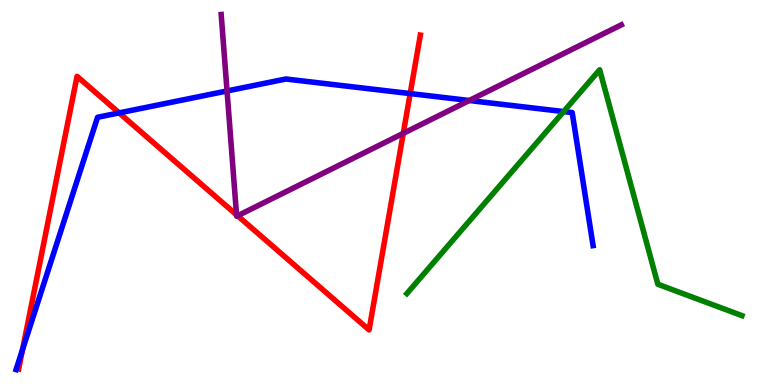[{'lines': ['blue', 'red'], 'intersections': [{'x': 0.291, 'y': 0.921}, {'x': 1.54, 'y': 7.07}, {'x': 5.29, 'y': 7.57}]}, {'lines': ['green', 'red'], 'intersections': []}, {'lines': ['purple', 'red'], 'intersections': [{'x': 3.05, 'y': 4.42}, {'x': 3.07, 'y': 4.4}, {'x': 5.2, 'y': 6.54}]}, {'lines': ['blue', 'green'], 'intersections': [{'x': 7.27, 'y': 7.1}]}, {'lines': ['blue', 'purple'], 'intersections': [{'x': 2.93, 'y': 7.64}, {'x': 6.06, 'y': 7.39}]}, {'lines': ['green', 'purple'], 'intersections': []}]